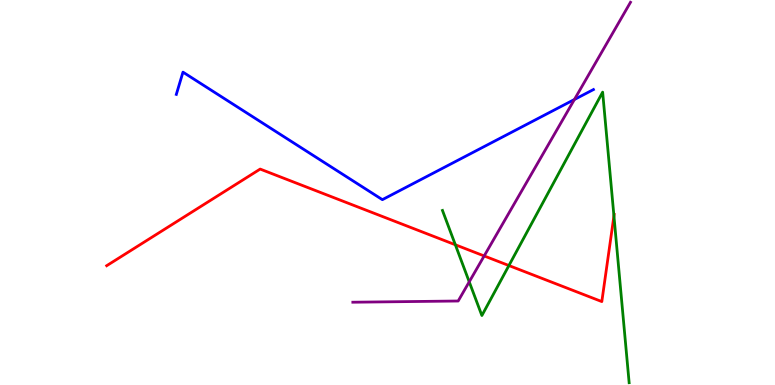[{'lines': ['blue', 'red'], 'intersections': []}, {'lines': ['green', 'red'], 'intersections': [{'x': 5.88, 'y': 3.64}, {'x': 6.57, 'y': 3.1}, {'x': 7.92, 'y': 4.39}]}, {'lines': ['purple', 'red'], 'intersections': [{'x': 6.25, 'y': 3.35}]}, {'lines': ['blue', 'green'], 'intersections': []}, {'lines': ['blue', 'purple'], 'intersections': [{'x': 7.41, 'y': 7.42}]}, {'lines': ['green', 'purple'], 'intersections': [{'x': 6.05, 'y': 2.68}]}]